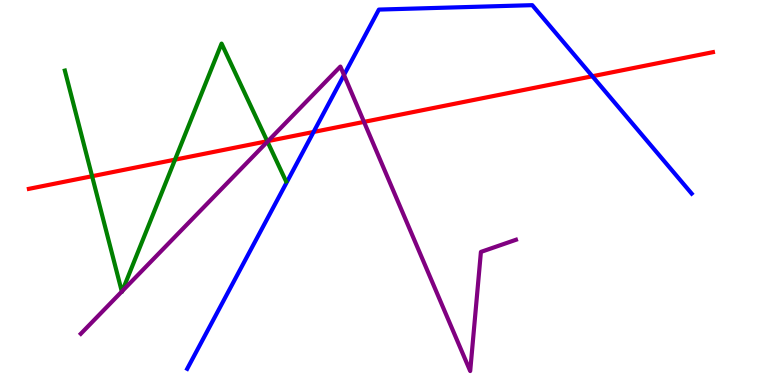[{'lines': ['blue', 'red'], 'intersections': [{'x': 4.05, 'y': 6.57}, {'x': 7.64, 'y': 8.02}]}, {'lines': ['green', 'red'], 'intersections': [{'x': 1.19, 'y': 5.42}, {'x': 2.26, 'y': 5.85}, {'x': 3.45, 'y': 6.33}]}, {'lines': ['purple', 'red'], 'intersections': [{'x': 3.46, 'y': 6.34}, {'x': 4.7, 'y': 6.83}]}, {'lines': ['blue', 'green'], 'intersections': []}, {'lines': ['blue', 'purple'], 'intersections': [{'x': 4.44, 'y': 8.05}]}, {'lines': ['green', 'purple'], 'intersections': [{'x': 1.57, 'y': 2.43}, {'x': 1.58, 'y': 2.44}, {'x': 3.45, 'y': 6.32}]}]